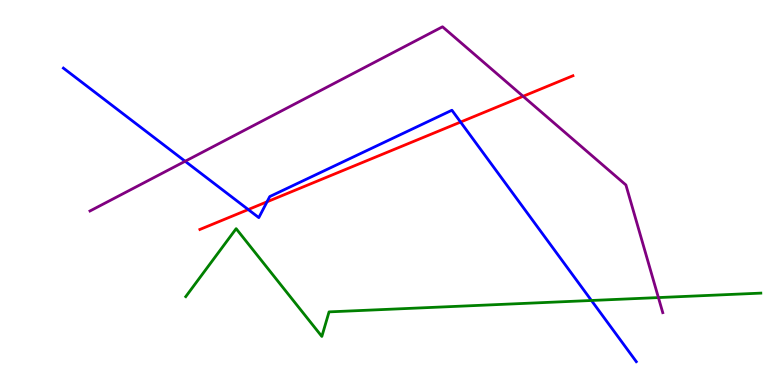[{'lines': ['blue', 'red'], 'intersections': [{'x': 3.2, 'y': 4.56}, {'x': 3.45, 'y': 4.76}, {'x': 5.94, 'y': 6.83}]}, {'lines': ['green', 'red'], 'intersections': []}, {'lines': ['purple', 'red'], 'intersections': [{'x': 6.75, 'y': 7.5}]}, {'lines': ['blue', 'green'], 'intersections': [{'x': 7.63, 'y': 2.2}]}, {'lines': ['blue', 'purple'], 'intersections': [{'x': 2.39, 'y': 5.81}]}, {'lines': ['green', 'purple'], 'intersections': [{'x': 8.5, 'y': 2.27}]}]